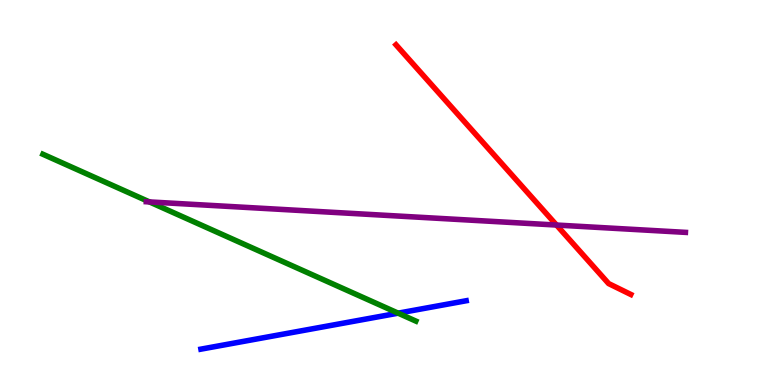[{'lines': ['blue', 'red'], 'intersections': []}, {'lines': ['green', 'red'], 'intersections': []}, {'lines': ['purple', 'red'], 'intersections': [{'x': 7.18, 'y': 4.15}]}, {'lines': ['blue', 'green'], 'intersections': [{'x': 5.14, 'y': 1.87}]}, {'lines': ['blue', 'purple'], 'intersections': []}, {'lines': ['green', 'purple'], 'intersections': [{'x': 1.93, 'y': 4.76}]}]